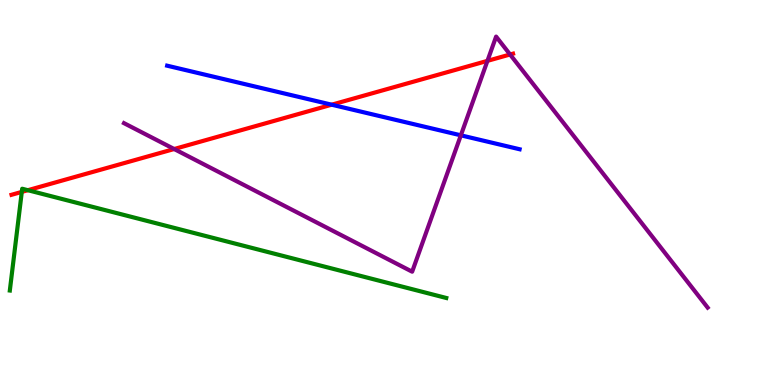[{'lines': ['blue', 'red'], 'intersections': [{'x': 4.28, 'y': 7.28}]}, {'lines': ['green', 'red'], 'intersections': [{'x': 0.281, 'y': 5.02}, {'x': 0.359, 'y': 5.06}]}, {'lines': ['purple', 'red'], 'intersections': [{'x': 2.25, 'y': 6.13}, {'x': 6.29, 'y': 8.42}, {'x': 6.58, 'y': 8.58}]}, {'lines': ['blue', 'green'], 'intersections': []}, {'lines': ['blue', 'purple'], 'intersections': [{'x': 5.95, 'y': 6.49}]}, {'lines': ['green', 'purple'], 'intersections': []}]